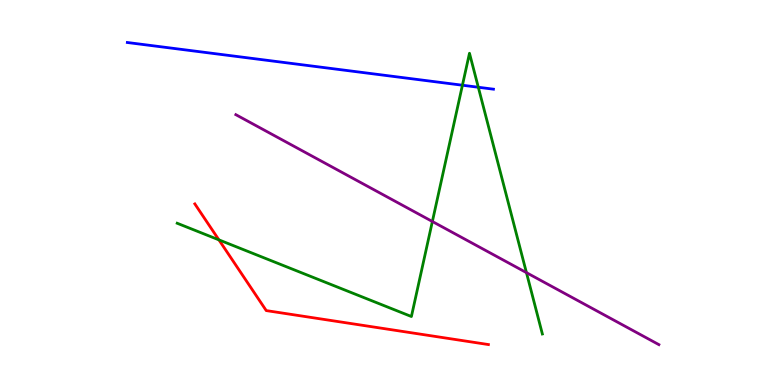[{'lines': ['blue', 'red'], 'intersections': []}, {'lines': ['green', 'red'], 'intersections': [{'x': 2.82, 'y': 3.77}]}, {'lines': ['purple', 'red'], 'intersections': []}, {'lines': ['blue', 'green'], 'intersections': [{'x': 5.97, 'y': 7.79}, {'x': 6.17, 'y': 7.73}]}, {'lines': ['blue', 'purple'], 'intersections': []}, {'lines': ['green', 'purple'], 'intersections': [{'x': 5.58, 'y': 4.25}, {'x': 6.79, 'y': 2.92}]}]